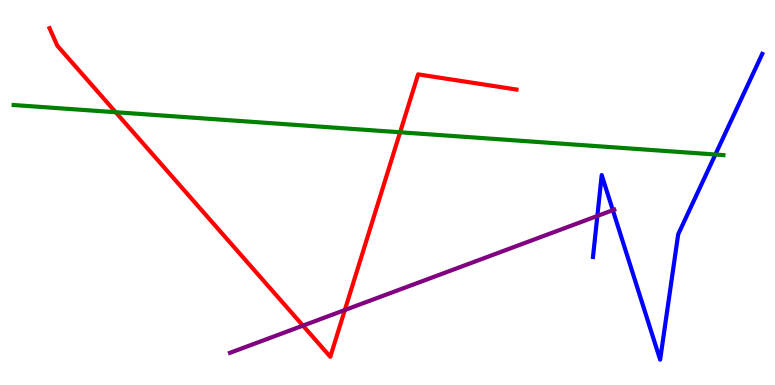[{'lines': ['blue', 'red'], 'intersections': []}, {'lines': ['green', 'red'], 'intersections': [{'x': 1.49, 'y': 7.09}, {'x': 5.16, 'y': 6.56}]}, {'lines': ['purple', 'red'], 'intersections': [{'x': 3.91, 'y': 1.54}, {'x': 4.45, 'y': 1.95}]}, {'lines': ['blue', 'green'], 'intersections': [{'x': 9.23, 'y': 5.99}]}, {'lines': ['blue', 'purple'], 'intersections': [{'x': 7.71, 'y': 4.39}, {'x': 7.91, 'y': 4.54}]}, {'lines': ['green', 'purple'], 'intersections': []}]